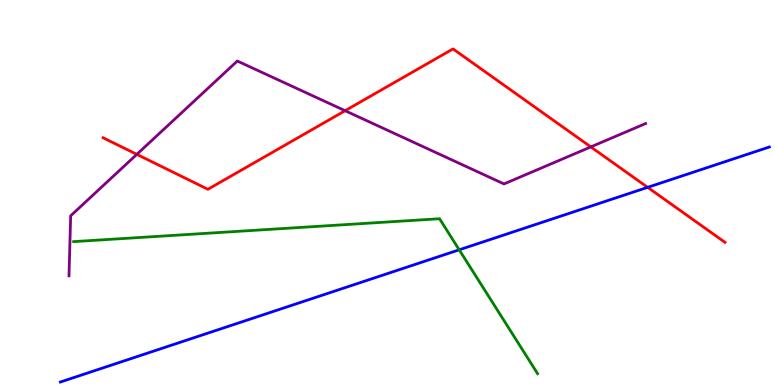[{'lines': ['blue', 'red'], 'intersections': [{'x': 8.36, 'y': 5.13}]}, {'lines': ['green', 'red'], 'intersections': []}, {'lines': ['purple', 'red'], 'intersections': [{'x': 1.77, 'y': 5.99}, {'x': 4.45, 'y': 7.12}, {'x': 7.62, 'y': 6.18}]}, {'lines': ['blue', 'green'], 'intersections': [{'x': 5.93, 'y': 3.51}]}, {'lines': ['blue', 'purple'], 'intersections': []}, {'lines': ['green', 'purple'], 'intersections': []}]